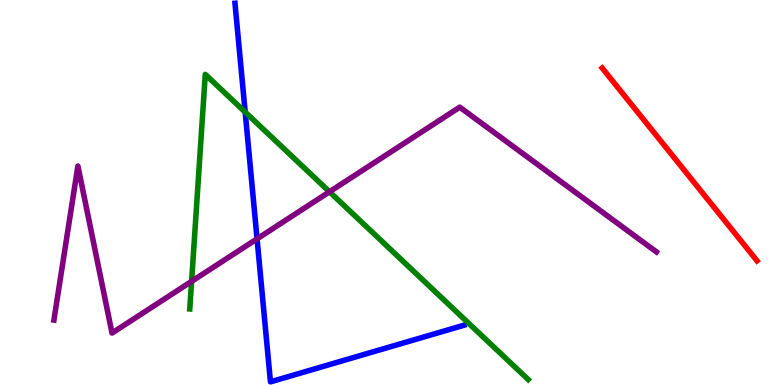[{'lines': ['blue', 'red'], 'intersections': []}, {'lines': ['green', 'red'], 'intersections': []}, {'lines': ['purple', 'red'], 'intersections': []}, {'lines': ['blue', 'green'], 'intersections': [{'x': 3.16, 'y': 7.09}]}, {'lines': ['blue', 'purple'], 'intersections': [{'x': 3.32, 'y': 3.8}]}, {'lines': ['green', 'purple'], 'intersections': [{'x': 2.47, 'y': 2.69}, {'x': 4.25, 'y': 5.02}]}]